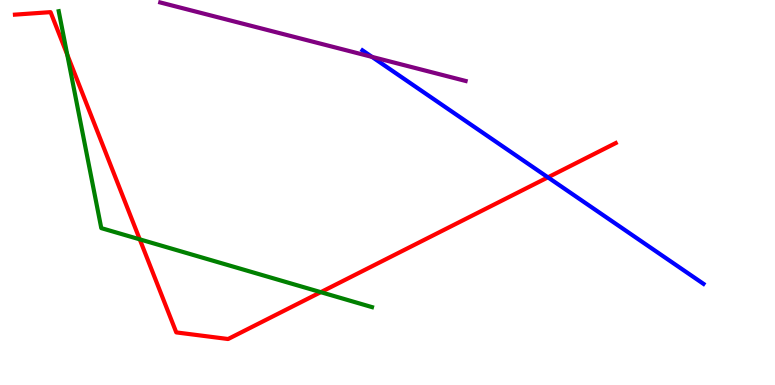[{'lines': ['blue', 'red'], 'intersections': [{'x': 7.07, 'y': 5.39}]}, {'lines': ['green', 'red'], 'intersections': [{'x': 0.868, 'y': 8.58}, {'x': 1.8, 'y': 3.78}, {'x': 4.14, 'y': 2.41}]}, {'lines': ['purple', 'red'], 'intersections': []}, {'lines': ['blue', 'green'], 'intersections': []}, {'lines': ['blue', 'purple'], 'intersections': [{'x': 4.8, 'y': 8.52}]}, {'lines': ['green', 'purple'], 'intersections': []}]